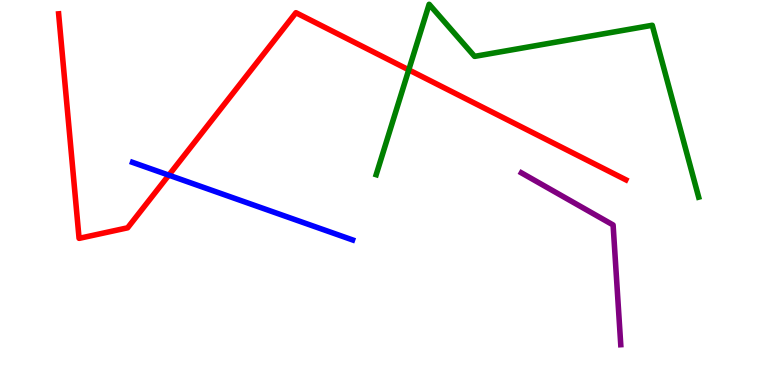[{'lines': ['blue', 'red'], 'intersections': [{'x': 2.18, 'y': 5.45}]}, {'lines': ['green', 'red'], 'intersections': [{'x': 5.27, 'y': 8.19}]}, {'lines': ['purple', 'red'], 'intersections': []}, {'lines': ['blue', 'green'], 'intersections': []}, {'lines': ['blue', 'purple'], 'intersections': []}, {'lines': ['green', 'purple'], 'intersections': []}]